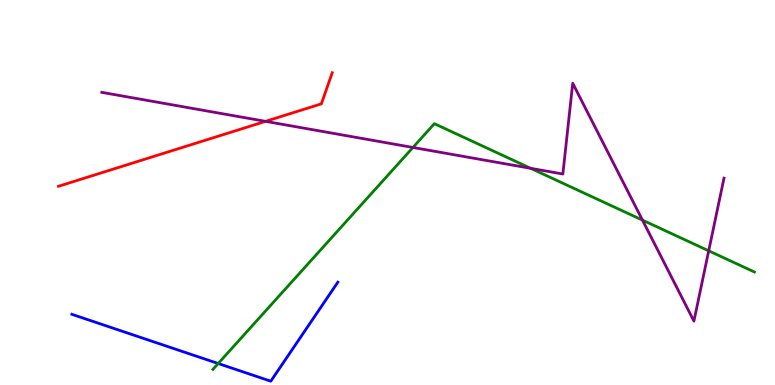[{'lines': ['blue', 'red'], 'intersections': []}, {'lines': ['green', 'red'], 'intersections': []}, {'lines': ['purple', 'red'], 'intersections': [{'x': 3.43, 'y': 6.85}]}, {'lines': ['blue', 'green'], 'intersections': [{'x': 2.82, 'y': 0.558}]}, {'lines': ['blue', 'purple'], 'intersections': []}, {'lines': ['green', 'purple'], 'intersections': [{'x': 5.33, 'y': 6.17}, {'x': 6.85, 'y': 5.63}, {'x': 8.29, 'y': 4.28}, {'x': 9.14, 'y': 3.49}]}]